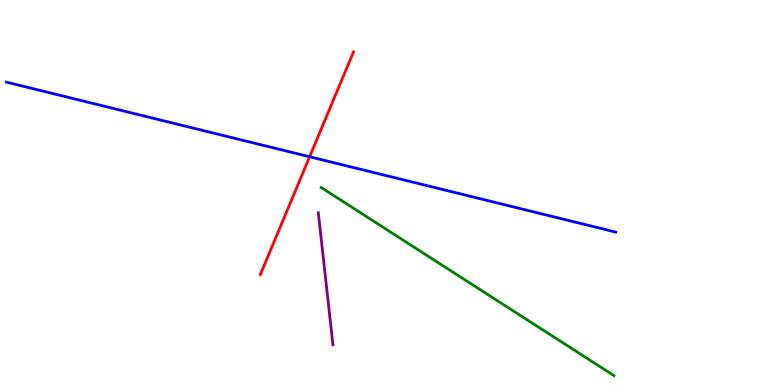[{'lines': ['blue', 'red'], 'intersections': [{'x': 4.0, 'y': 5.93}]}, {'lines': ['green', 'red'], 'intersections': []}, {'lines': ['purple', 'red'], 'intersections': []}, {'lines': ['blue', 'green'], 'intersections': []}, {'lines': ['blue', 'purple'], 'intersections': []}, {'lines': ['green', 'purple'], 'intersections': []}]